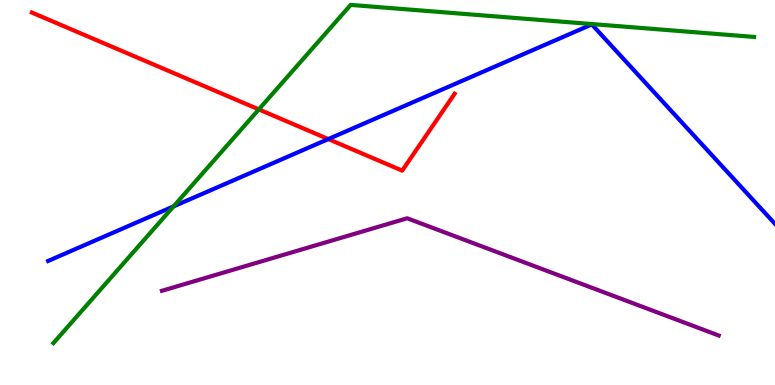[{'lines': ['blue', 'red'], 'intersections': [{'x': 4.24, 'y': 6.39}]}, {'lines': ['green', 'red'], 'intersections': [{'x': 3.34, 'y': 7.16}]}, {'lines': ['purple', 'red'], 'intersections': []}, {'lines': ['blue', 'green'], 'intersections': [{'x': 2.24, 'y': 4.64}]}, {'lines': ['blue', 'purple'], 'intersections': []}, {'lines': ['green', 'purple'], 'intersections': []}]